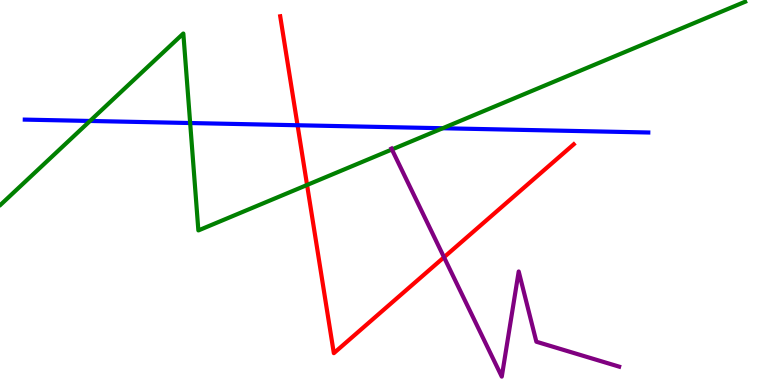[{'lines': ['blue', 'red'], 'intersections': [{'x': 3.84, 'y': 6.75}]}, {'lines': ['green', 'red'], 'intersections': [{'x': 3.96, 'y': 5.2}]}, {'lines': ['purple', 'red'], 'intersections': [{'x': 5.73, 'y': 3.32}]}, {'lines': ['blue', 'green'], 'intersections': [{'x': 1.16, 'y': 6.86}, {'x': 2.45, 'y': 6.8}, {'x': 5.71, 'y': 6.67}]}, {'lines': ['blue', 'purple'], 'intersections': []}, {'lines': ['green', 'purple'], 'intersections': [{'x': 5.06, 'y': 6.12}]}]